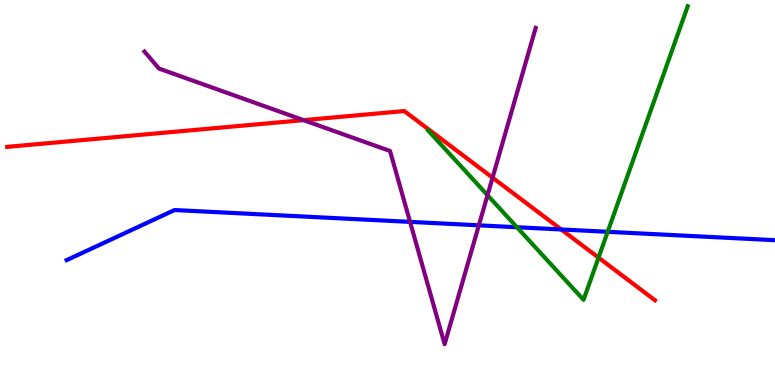[{'lines': ['blue', 'red'], 'intersections': [{'x': 7.24, 'y': 4.04}]}, {'lines': ['green', 'red'], 'intersections': [{'x': 7.72, 'y': 3.31}]}, {'lines': ['purple', 'red'], 'intersections': [{'x': 3.92, 'y': 6.88}, {'x': 6.36, 'y': 5.39}]}, {'lines': ['blue', 'green'], 'intersections': [{'x': 6.67, 'y': 4.1}, {'x': 7.84, 'y': 3.98}]}, {'lines': ['blue', 'purple'], 'intersections': [{'x': 5.29, 'y': 4.24}, {'x': 6.18, 'y': 4.15}]}, {'lines': ['green', 'purple'], 'intersections': [{'x': 6.29, 'y': 4.93}]}]